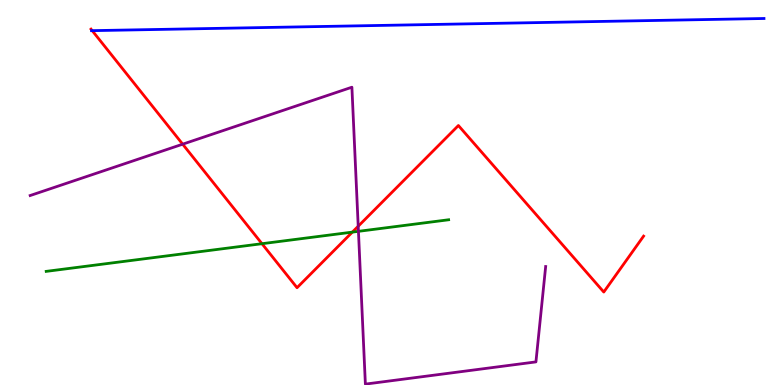[{'lines': ['blue', 'red'], 'intersections': [{'x': 1.19, 'y': 9.2}]}, {'lines': ['green', 'red'], 'intersections': [{'x': 3.38, 'y': 3.67}, {'x': 4.55, 'y': 3.97}]}, {'lines': ['purple', 'red'], 'intersections': [{'x': 2.36, 'y': 6.25}, {'x': 4.62, 'y': 4.12}]}, {'lines': ['blue', 'green'], 'intersections': []}, {'lines': ['blue', 'purple'], 'intersections': []}, {'lines': ['green', 'purple'], 'intersections': [{'x': 4.63, 'y': 3.99}]}]